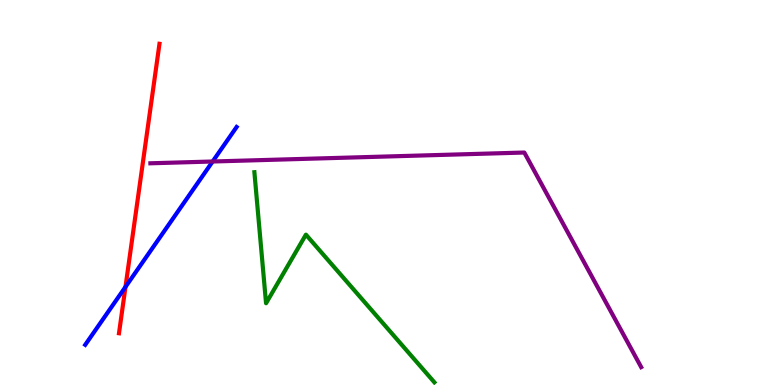[{'lines': ['blue', 'red'], 'intersections': [{'x': 1.62, 'y': 2.55}]}, {'lines': ['green', 'red'], 'intersections': []}, {'lines': ['purple', 'red'], 'intersections': []}, {'lines': ['blue', 'green'], 'intersections': []}, {'lines': ['blue', 'purple'], 'intersections': [{'x': 2.74, 'y': 5.81}]}, {'lines': ['green', 'purple'], 'intersections': []}]